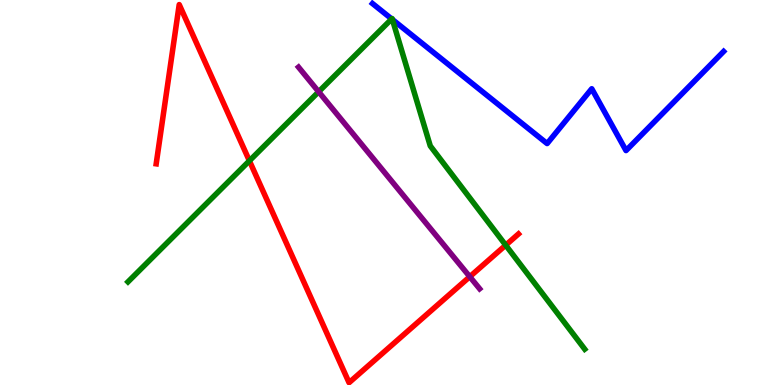[{'lines': ['blue', 'red'], 'intersections': []}, {'lines': ['green', 'red'], 'intersections': [{'x': 3.22, 'y': 5.82}, {'x': 6.53, 'y': 3.63}]}, {'lines': ['purple', 'red'], 'intersections': [{'x': 6.06, 'y': 2.81}]}, {'lines': ['blue', 'green'], 'intersections': [{'x': 5.05, 'y': 9.51}, {'x': 5.06, 'y': 9.49}]}, {'lines': ['blue', 'purple'], 'intersections': []}, {'lines': ['green', 'purple'], 'intersections': [{'x': 4.11, 'y': 7.62}]}]